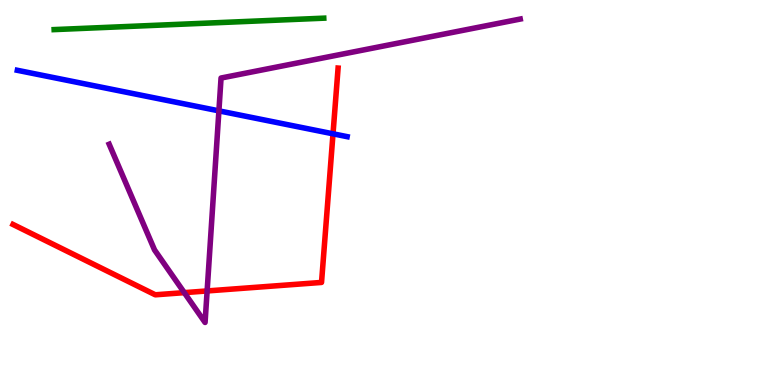[{'lines': ['blue', 'red'], 'intersections': [{'x': 4.3, 'y': 6.52}]}, {'lines': ['green', 'red'], 'intersections': []}, {'lines': ['purple', 'red'], 'intersections': [{'x': 2.38, 'y': 2.4}, {'x': 2.67, 'y': 2.44}]}, {'lines': ['blue', 'green'], 'intersections': []}, {'lines': ['blue', 'purple'], 'intersections': [{'x': 2.82, 'y': 7.12}]}, {'lines': ['green', 'purple'], 'intersections': []}]